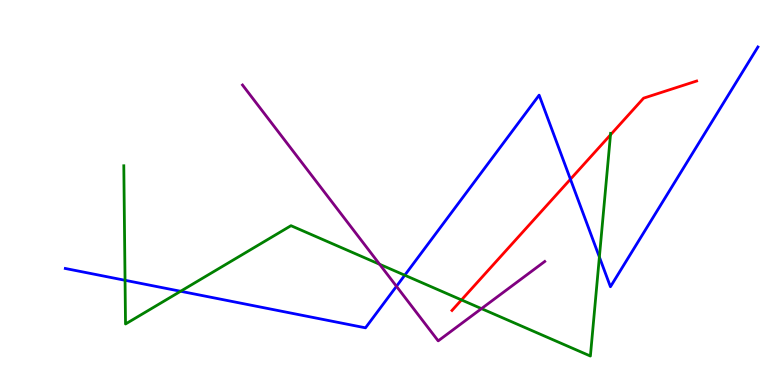[{'lines': ['blue', 'red'], 'intersections': [{'x': 7.36, 'y': 5.34}]}, {'lines': ['green', 'red'], 'intersections': [{'x': 5.95, 'y': 2.21}, {'x': 7.88, 'y': 6.5}]}, {'lines': ['purple', 'red'], 'intersections': []}, {'lines': ['blue', 'green'], 'intersections': [{'x': 1.61, 'y': 2.72}, {'x': 2.33, 'y': 2.43}, {'x': 5.22, 'y': 2.85}, {'x': 7.73, 'y': 3.32}]}, {'lines': ['blue', 'purple'], 'intersections': [{'x': 5.12, 'y': 2.56}]}, {'lines': ['green', 'purple'], 'intersections': [{'x': 4.9, 'y': 3.14}, {'x': 6.21, 'y': 1.98}]}]